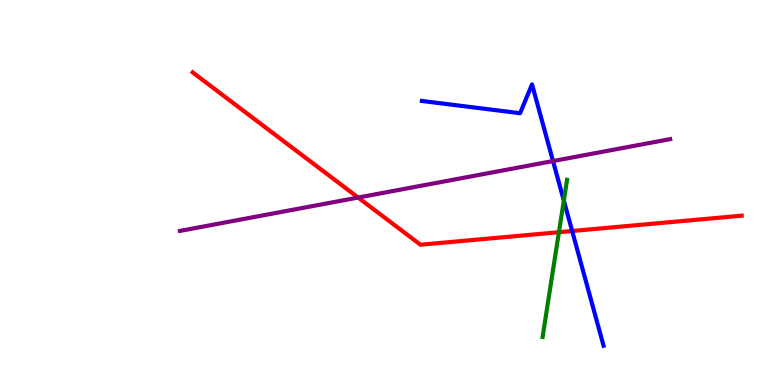[{'lines': ['blue', 'red'], 'intersections': [{'x': 7.38, 'y': 4.0}]}, {'lines': ['green', 'red'], 'intersections': [{'x': 7.21, 'y': 3.97}]}, {'lines': ['purple', 'red'], 'intersections': [{'x': 4.62, 'y': 4.87}]}, {'lines': ['blue', 'green'], 'intersections': [{'x': 7.28, 'y': 4.79}]}, {'lines': ['blue', 'purple'], 'intersections': [{'x': 7.14, 'y': 5.82}]}, {'lines': ['green', 'purple'], 'intersections': []}]